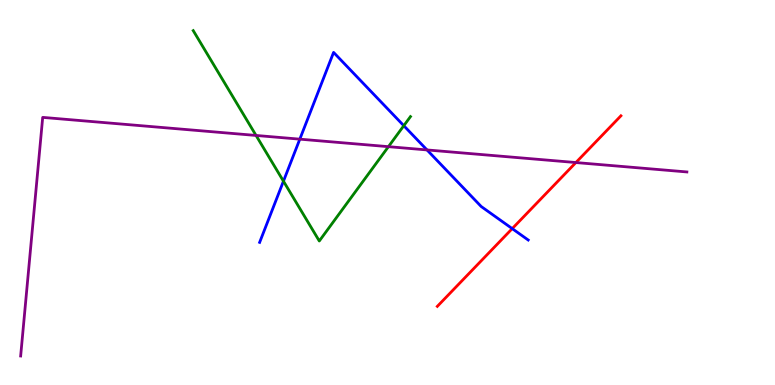[{'lines': ['blue', 'red'], 'intersections': [{'x': 6.61, 'y': 4.06}]}, {'lines': ['green', 'red'], 'intersections': []}, {'lines': ['purple', 'red'], 'intersections': [{'x': 7.43, 'y': 5.78}]}, {'lines': ['blue', 'green'], 'intersections': [{'x': 3.66, 'y': 5.29}, {'x': 5.21, 'y': 6.74}]}, {'lines': ['blue', 'purple'], 'intersections': [{'x': 3.87, 'y': 6.39}, {'x': 5.51, 'y': 6.11}]}, {'lines': ['green', 'purple'], 'intersections': [{'x': 3.3, 'y': 6.48}, {'x': 5.01, 'y': 6.19}]}]